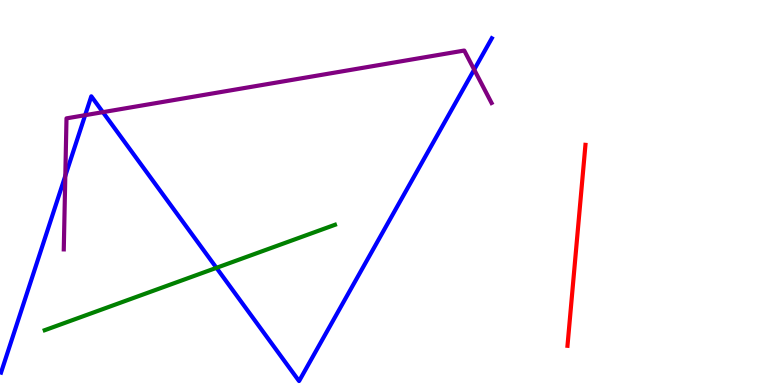[{'lines': ['blue', 'red'], 'intersections': []}, {'lines': ['green', 'red'], 'intersections': []}, {'lines': ['purple', 'red'], 'intersections': []}, {'lines': ['blue', 'green'], 'intersections': [{'x': 2.79, 'y': 3.04}]}, {'lines': ['blue', 'purple'], 'intersections': [{'x': 0.843, 'y': 5.43}, {'x': 1.1, 'y': 7.01}, {'x': 1.33, 'y': 7.09}, {'x': 6.12, 'y': 8.19}]}, {'lines': ['green', 'purple'], 'intersections': []}]